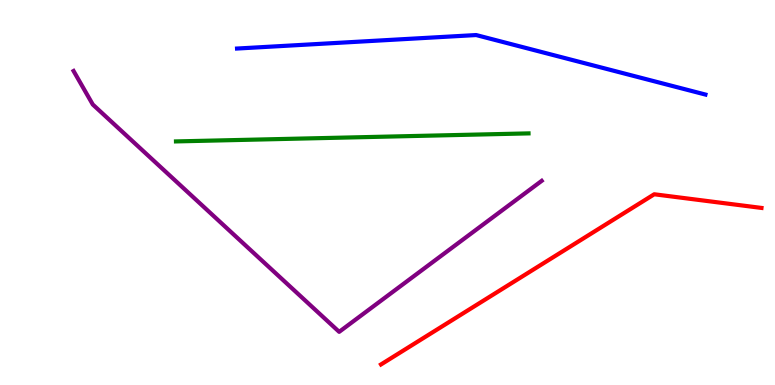[{'lines': ['blue', 'red'], 'intersections': []}, {'lines': ['green', 'red'], 'intersections': []}, {'lines': ['purple', 'red'], 'intersections': []}, {'lines': ['blue', 'green'], 'intersections': []}, {'lines': ['blue', 'purple'], 'intersections': []}, {'lines': ['green', 'purple'], 'intersections': []}]